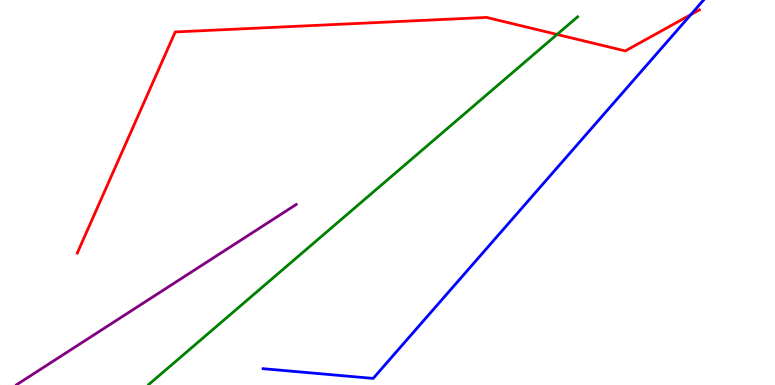[{'lines': ['blue', 'red'], 'intersections': [{'x': 8.91, 'y': 9.62}]}, {'lines': ['green', 'red'], 'intersections': [{'x': 7.19, 'y': 9.11}]}, {'lines': ['purple', 'red'], 'intersections': []}, {'lines': ['blue', 'green'], 'intersections': []}, {'lines': ['blue', 'purple'], 'intersections': []}, {'lines': ['green', 'purple'], 'intersections': []}]